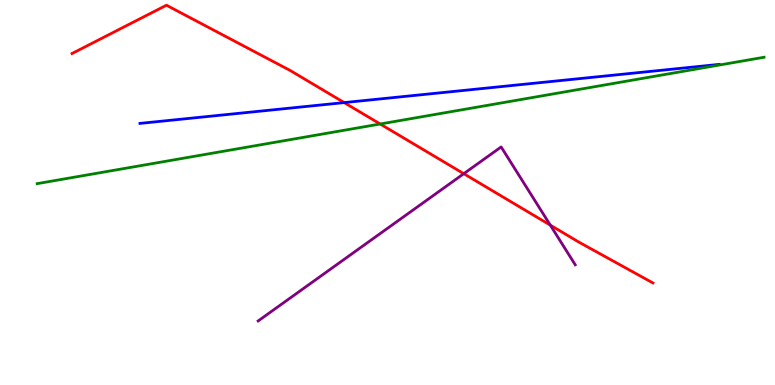[{'lines': ['blue', 'red'], 'intersections': [{'x': 4.44, 'y': 7.34}]}, {'lines': ['green', 'red'], 'intersections': [{'x': 4.91, 'y': 6.78}]}, {'lines': ['purple', 'red'], 'intersections': [{'x': 5.98, 'y': 5.49}, {'x': 7.1, 'y': 4.15}]}, {'lines': ['blue', 'green'], 'intersections': []}, {'lines': ['blue', 'purple'], 'intersections': []}, {'lines': ['green', 'purple'], 'intersections': []}]